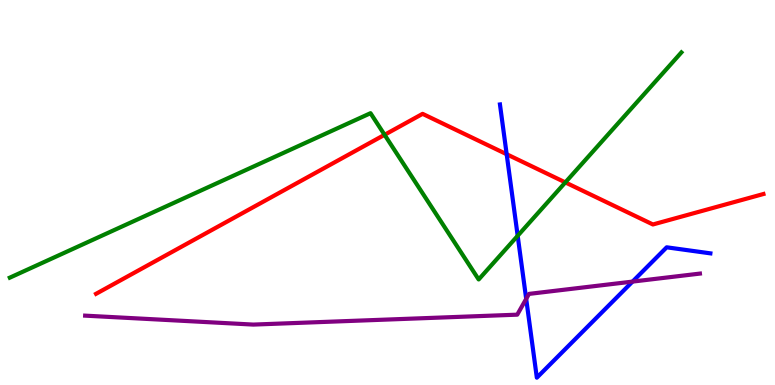[{'lines': ['blue', 'red'], 'intersections': [{'x': 6.54, 'y': 5.99}]}, {'lines': ['green', 'red'], 'intersections': [{'x': 4.96, 'y': 6.5}, {'x': 7.29, 'y': 5.26}]}, {'lines': ['purple', 'red'], 'intersections': []}, {'lines': ['blue', 'green'], 'intersections': [{'x': 6.68, 'y': 3.88}]}, {'lines': ['blue', 'purple'], 'intersections': [{'x': 6.79, 'y': 2.24}, {'x': 8.16, 'y': 2.69}]}, {'lines': ['green', 'purple'], 'intersections': []}]